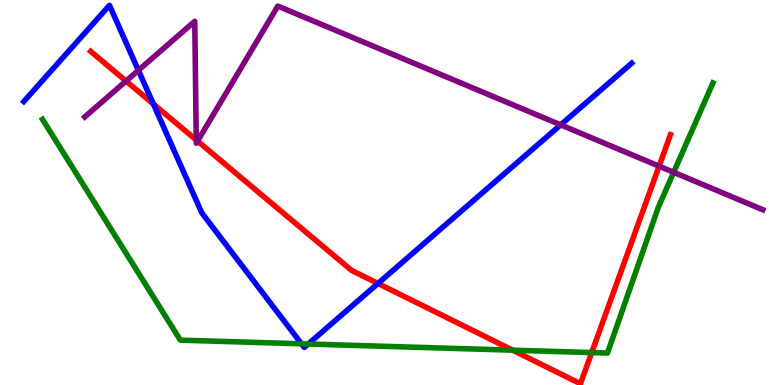[{'lines': ['blue', 'red'], 'intersections': [{'x': 1.98, 'y': 7.3}, {'x': 4.88, 'y': 2.64}]}, {'lines': ['green', 'red'], 'intersections': [{'x': 6.62, 'y': 0.904}, {'x': 7.64, 'y': 0.842}]}, {'lines': ['purple', 'red'], 'intersections': [{'x': 1.63, 'y': 7.89}, {'x': 2.53, 'y': 6.36}, {'x': 2.55, 'y': 6.34}, {'x': 8.5, 'y': 5.68}]}, {'lines': ['blue', 'green'], 'intersections': [{'x': 3.89, 'y': 1.07}, {'x': 3.98, 'y': 1.06}]}, {'lines': ['blue', 'purple'], 'intersections': [{'x': 1.79, 'y': 8.17}, {'x': 7.23, 'y': 6.76}]}, {'lines': ['green', 'purple'], 'intersections': [{'x': 8.69, 'y': 5.52}]}]